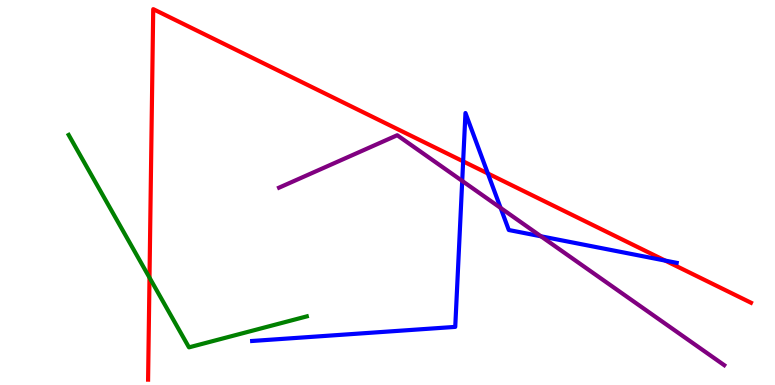[{'lines': ['blue', 'red'], 'intersections': [{'x': 5.98, 'y': 5.81}, {'x': 6.29, 'y': 5.49}, {'x': 8.58, 'y': 3.23}]}, {'lines': ['green', 'red'], 'intersections': [{'x': 1.93, 'y': 2.79}]}, {'lines': ['purple', 'red'], 'intersections': []}, {'lines': ['blue', 'green'], 'intersections': []}, {'lines': ['blue', 'purple'], 'intersections': [{'x': 5.96, 'y': 5.3}, {'x': 6.46, 'y': 4.6}, {'x': 6.98, 'y': 3.86}]}, {'lines': ['green', 'purple'], 'intersections': []}]